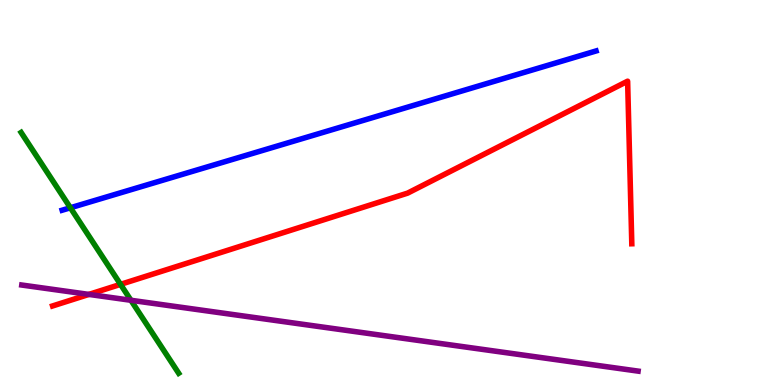[{'lines': ['blue', 'red'], 'intersections': []}, {'lines': ['green', 'red'], 'intersections': [{'x': 1.56, 'y': 2.61}]}, {'lines': ['purple', 'red'], 'intersections': [{'x': 1.15, 'y': 2.35}]}, {'lines': ['blue', 'green'], 'intersections': [{'x': 0.908, 'y': 4.6}]}, {'lines': ['blue', 'purple'], 'intersections': []}, {'lines': ['green', 'purple'], 'intersections': [{'x': 1.69, 'y': 2.2}]}]